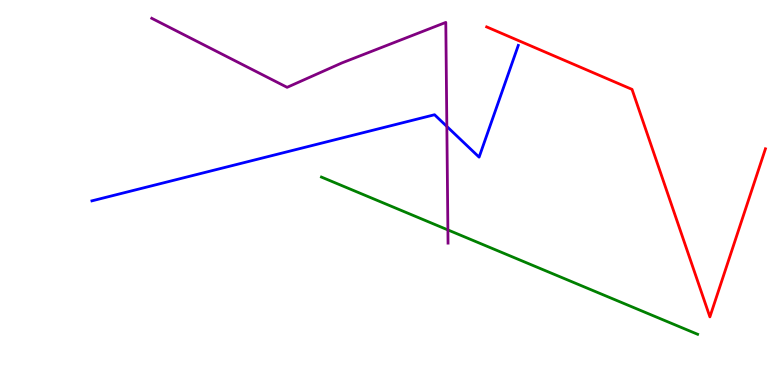[{'lines': ['blue', 'red'], 'intersections': []}, {'lines': ['green', 'red'], 'intersections': []}, {'lines': ['purple', 'red'], 'intersections': []}, {'lines': ['blue', 'green'], 'intersections': []}, {'lines': ['blue', 'purple'], 'intersections': [{'x': 5.77, 'y': 6.72}]}, {'lines': ['green', 'purple'], 'intersections': [{'x': 5.78, 'y': 4.03}]}]